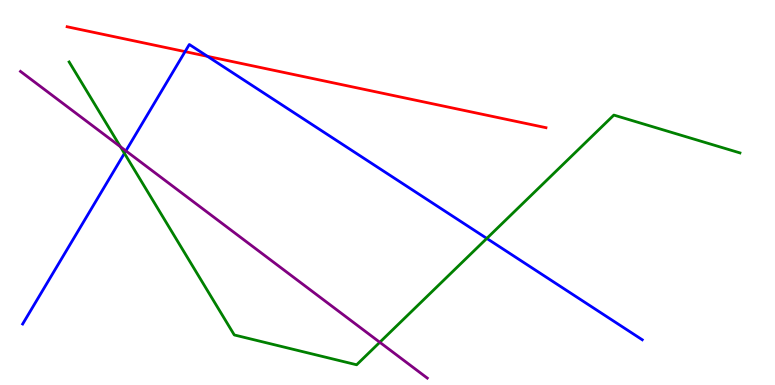[{'lines': ['blue', 'red'], 'intersections': [{'x': 2.39, 'y': 8.66}, {'x': 2.68, 'y': 8.54}]}, {'lines': ['green', 'red'], 'intersections': []}, {'lines': ['purple', 'red'], 'intersections': []}, {'lines': ['blue', 'green'], 'intersections': [{'x': 1.61, 'y': 6.02}, {'x': 6.28, 'y': 3.81}]}, {'lines': ['blue', 'purple'], 'intersections': [{'x': 1.62, 'y': 6.08}]}, {'lines': ['green', 'purple'], 'intersections': [{'x': 1.55, 'y': 6.19}, {'x': 4.9, 'y': 1.11}]}]